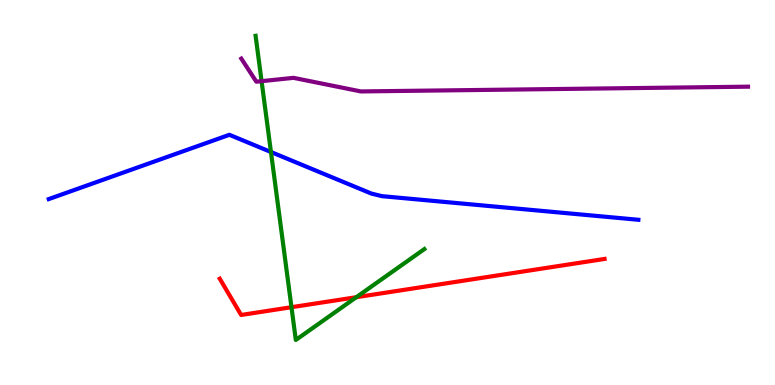[{'lines': ['blue', 'red'], 'intersections': []}, {'lines': ['green', 'red'], 'intersections': [{'x': 3.76, 'y': 2.02}, {'x': 4.6, 'y': 2.28}]}, {'lines': ['purple', 'red'], 'intersections': []}, {'lines': ['blue', 'green'], 'intersections': [{'x': 3.5, 'y': 6.05}]}, {'lines': ['blue', 'purple'], 'intersections': []}, {'lines': ['green', 'purple'], 'intersections': [{'x': 3.38, 'y': 7.89}]}]